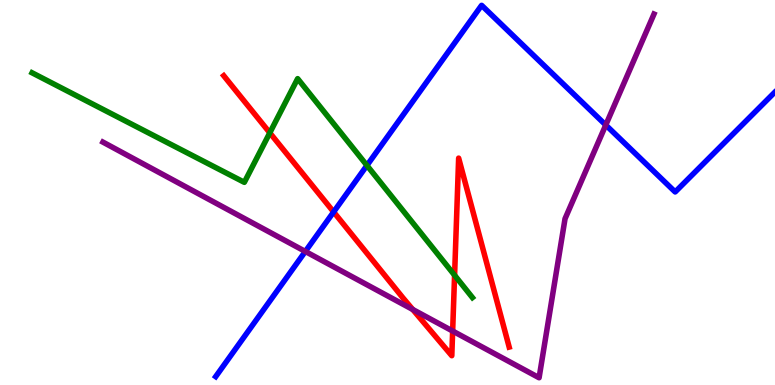[{'lines': ['blue', 'red'], 'intersections': [{'x': 4.3, 'y': 4.49}]}, {'lines': ['green', 'red'], 'intersections': [{'x': 3.48, 'y': 6.55}, {'x': 5.87, 'y': 2.85}]}, {'lines': ['purple', 'red'], 'intersections': [{'x': 5.33, 'y': 1.96}, {'x': 5.84, 'y': 1.4}]}, {'lines': ['blue', 'green'], 'intersections': [{'x': 4.73, 'y': 5.7}]}, {'lines': ['blue', 'purple'], 'intersections': [{'x': 3.94, 'y': 3.47}, {'x': 7.82, 'y': 6.75}]}, {'lines': ['green', 'purple'], 'intersections': []}]